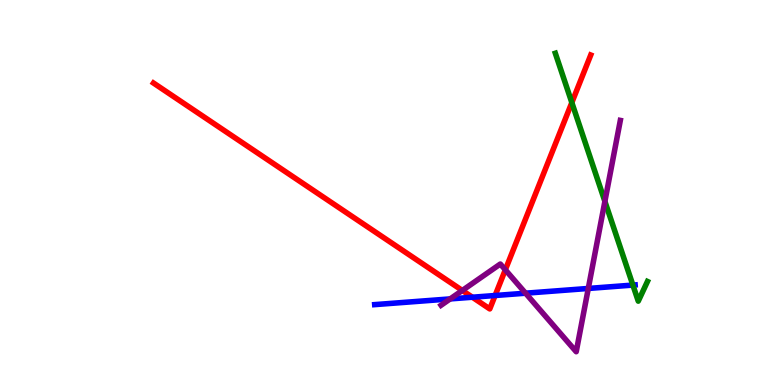[{'lines': ['blue', 'red'], 'intersections': [{'x': 6.1, 'y': 2.28}, {'x': 6.39, 'y': 2.32}]}, {'lines': ['green', 'red'], 'intersections': [{'x': 7.38, 'y': 7.34}]}, {'lines': ['purple', 'red'], 'intersections': [{'x': 5.97, 'y': 2.46}, {'x': 6.52, 'y': 2.99}]}, {'lines': ['blue', 'green'], 'intersections': [{'x': 8.17, 'y': 2.6}]}, {'lines': ['blue', 'purple'], 'intersections': [{'x': 5.81, 'y': 2.24}, {'x': 6.78, 'y': 2.38}, {'x': 7.59, 'y': 2.51}]}, {'lines': ['green', 'purple'], 'intersections': [{'x': 7.81, 'y': 4.77}]}]